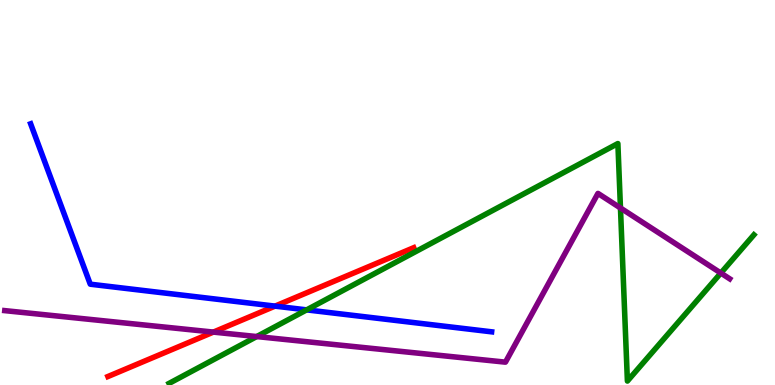[{'lines': ['blue', 'red'], 'intersections': [{'x': 3.55, 'y': 2.05}]}, {'lines': ['green', 'red'], 'intersections': []}, {'lines': ['purple', 'red'], 'intersections': [{'x': 2.75, 'y': 1.37}]}, {'lines': ['blue', 'green'], 'intersections': [{'x': 3.96, 'y': 1.95}]}, {'lines': ['blue', 'purple'], 'intersections': []}, {'lines': ['green', 'purple'], 'intersections': [{'x': 3.31, 'y': 1.26}, {'x': 8.01, 'y': 4.6}, {'x': 9.3, 'y': 2.91}]}]